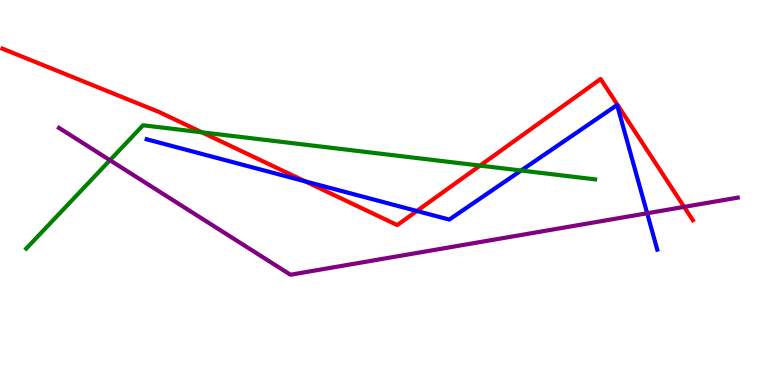[{'lines': ['blue', 'red'], 'intersections': [{'x': 3.94, 'y': 5.29}, {'x': 5.38, 'y': 4.52}]}, {'lines': ['green', 'red'], 'intersections': [{'x': 2.6, 'y': 6.56}, {'x': 6.19, 'y': 5.7}]}, {'lines': ['purple', 'red'], 'intersections': [{'x': 8.83, 'y': 4.63}]}, {'lines': ['blue', 'green'], 'intersections': [{'x': 6.72, 'y': 5.57}]}, {'lines': ['blue', 'purple'], 'intersections': [{'x': 8.35, 'y': 4.46}]}, {'lines': ['green', 'purple'], 'intersections': [{'x': 1.42, 'y': 5.84}]}]